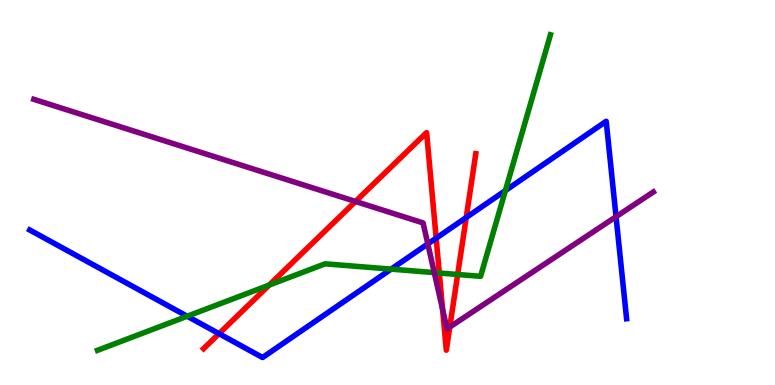[{'lines': ['blue', 'red'], 'intersections': [{'x': 2.83, 'y': 1.33}, {'x': 5.63, 'y': 3.81}, {'x': 6.02, 'y': 4.35}]}, {'lines': ['green', 'red'], 'intersections': [{'x': 3.47, 'y': 2.6}, {'x': 5.67, 'y': 2.91}, {'x': 5.91, 'y': 2.87}]}, {'lines': ['purple', 'red'], 'intersections': [{'x': 4.59, 'y': 4.77}, {'x': 5.71, 'y': 1.96}, {'x': 5.8, 'y': 1.51}]}, {'lines': ['blue', 'green'], 'intersections': [{'x': 2.42, 'y': 1.79}, {'x': 5.05, 'y': 3.01}, {'x': 6.52, 'y': 5.05}]}, {'lines': ['blue', 'purple'], 'intersections': [{'x': 5.52, 'y': 3.66}, {'x': 7.95, 'y': 4.37}]}, {'lines': ['green', 'purple'], 'intersections': [{'x': 5.6, 'y': 2.92}]}]